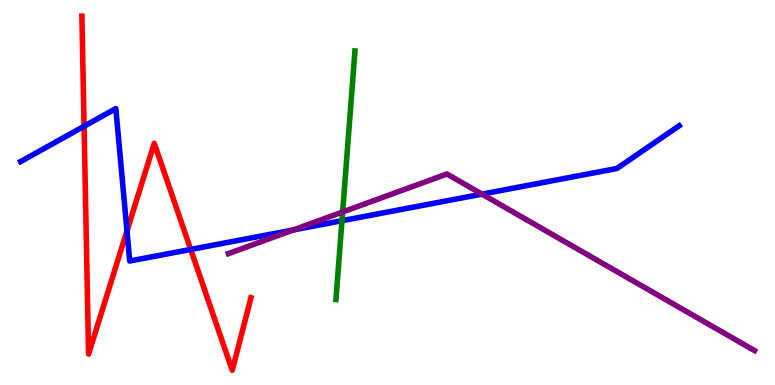[{'lines': ['blue', 'red'], 'intersections': [{'x': 1.08, 'y': 6.72}, {'x': 1.64, 'y': 4.0}, {'x': 2.46, 'y': 3.52}]}, {'lines': ['green', 'red'], 'intersections': []}, {'lines': ['purple', 'red'], 'intersections': []}, {'lines': ['blue', 'green'], 'intersections': [{'x': 4.41, 'y': 4.27}]}, {'lines': ['blue', 'purple'], 'intersections': [{'x': 3.78, 'y': 4.03}, {'x': 6.22, 'y': 4.96}]}, {'lines': ['green', 'purple'], 'intersections': [{'x': 4.42, 'y': 4.49}]}]